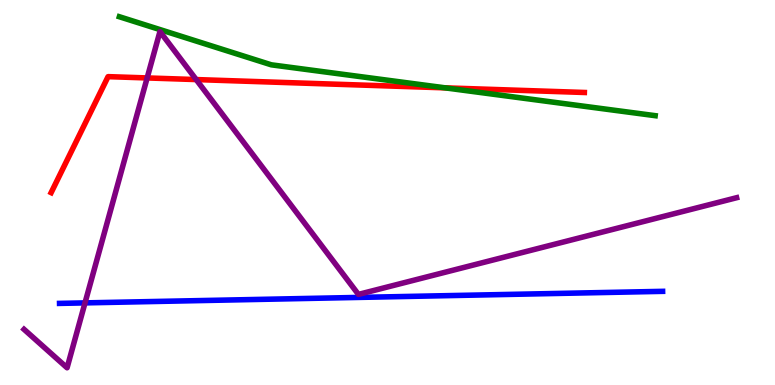[{'lines': ['blue', 'red'], 'intersections': []}, {'lines': ['green', 'red'], 'intersections': [{'x': 5.74, 'y': 7.72}]}, {'lines': ['purple', 'red'], 'intersections': [{'x': 1.9, 'y': 7.98}, {'x': 2.53, 'y': 7.93}]}, {'lines': ['blue', 'green'], 'intersections': []}, {'lines': ['blue', 'purple'], 'intersections': [{'x': 1.1, 'y': 2.13}]}, {'lines': ['green', 'purple'], 'intersections': []}]